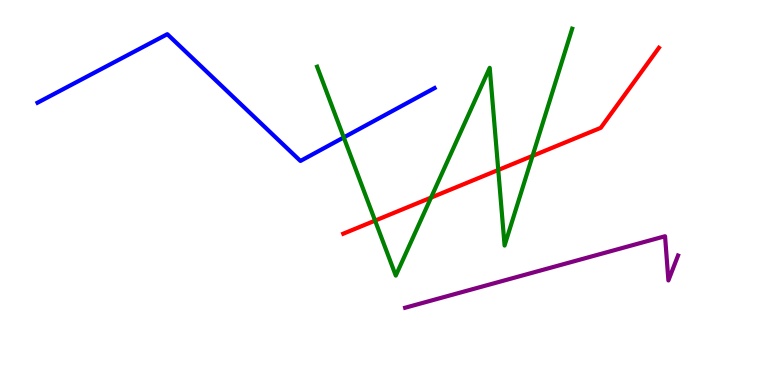[{'lines': ['blue', 'red'], 'intersections': []}, {'lines': ['green', 'red'], 'intersections': [{'x': 4.84, 'y': 4.27}, {'x': 5.56, 'y': 4.87}, {'x': 6.43, 'y': 5.59}, {'x': 6.87, 'y': 5.95}]}, {'lines': ['purple', 'red'], 'intersections': []}, {'lines': ['blue', 'green'], 'intersections': [{'x': 4.44, 'y': 6.43}]}, {'lines': ['blue', 'purple'], 'intersections': []}, {'lines': ['green', 'purple'], 'intersections': []}]